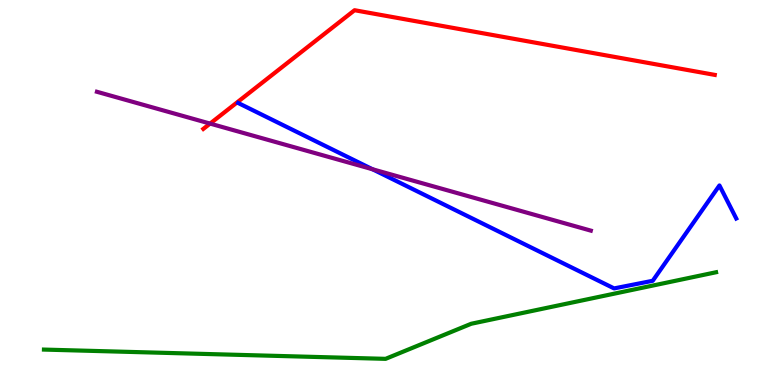[{'lines': ['blue', 'red'], 'intersections': []}, {'lines': ['green', 'red'], 'intersections': []}, {'lines': ['purple', 'red'], 'intersections': [{'x': 2.71, 'y': 6.79}]}, {'lines': ['blue', 'green'], 'intersections': []}, {'lines': ['blue', 'purple'], 'intersections': [{'x': 4.81, 'y': 5.6}]}, {'lines': ['green', 'purple'], 'intersections': []}]